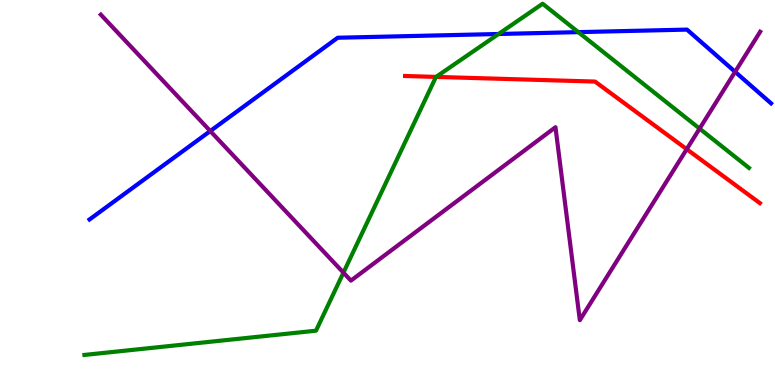[{'lines': ['blue', 'red'], 'intersections': []}, {'lines': ['green', 'red'], 'intersections': [{'x': 5.63, 'y': 8.0}]}, {'lines': ['purple', 'red'], 'intersections': [{'x': 8.86, 'y': 6.13}]}, {'lines': ['blue', 'green'], 'intersections': [{'x': 6.43, 'y': 9.12}, {'x': 7.46, 'y': 9.17}]}, {'lines': ['blue', 'purple'], 'intersections': [{'x': 2.71, 'y': 6.6}, {'x': 9.49, 'y': 8.13}]}, {'lines': ['green', 'purple'], 'intersections': [{'x': 4.43, 'y': 2.92}, {'x': 9.03, 'y': 6.66}]}]